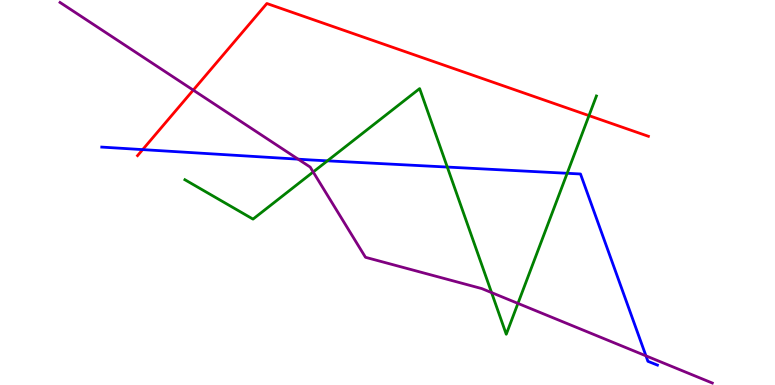[{'lines': ['blue', 'red'], 'intersections': [{'x': 1.84, 'y': 6.11}]}, {'lines': ['green', 'red'], 'intersections': [{'x': 7.6, 'y': 7.0}]}, {'lines': ['purple', 'red'], 'intersections': [{'x': 2.49, 'y': 7.66}]}, {'lines': ['blue', 'green'], 'intersections': [{'x': 4.22, 'y': 5.82}, {'x': 5.77, 'y': 5.66}, {'x': 7.32, 'y': 5.5}]}, {'lines': ['blue', 'purple'], 'intersections': [{'x': 3.85, 'y': 5.87}, {'x': 8.33, 'y': 0.757}]}, {'lines': ['green', 'purple'], 'intersections': [{'x': 4.04, 'y': 5.53}, {'x': 6.34, 'y': 2.4}, {'x': 6.68, 'y': 2.12}]}]